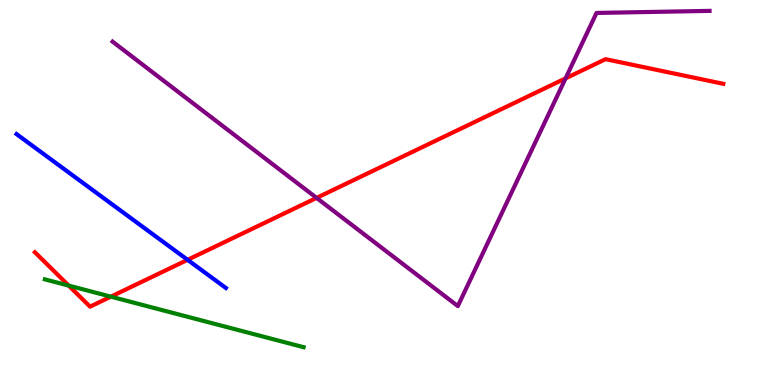[{'lines': ['blue', 'red'], 'intersections': [{'x': 2.42, 'y': 3.25}]}, {'lines': ['green', 'red'], 'intersections': [{'x': 0.887, 'y': 2.58}, {'x': 1.43, 'y': 2.29}]}, {'lines': ['purple', 'red'], 'intersections': [{'x': 4.08, 'y': 4.86}, {'x': 7.3, 'y': 7.96}]}, {'lines': ['blue', 'green'], 'intersections': []}, {'lines': ['blue', 'purple'], 'intersections': []}, {'lines': ['green', 'purple'], 'intersections': []}]